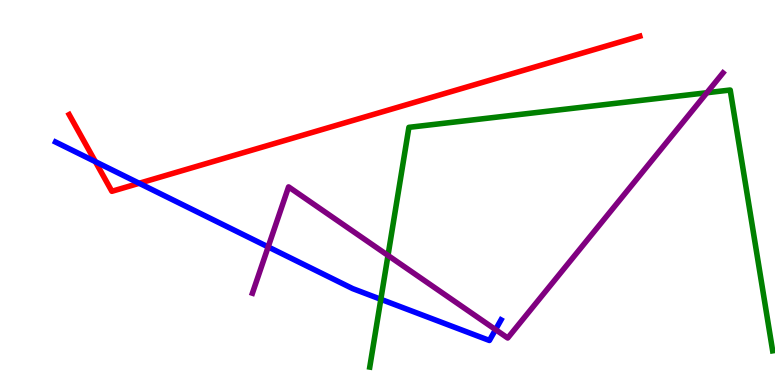[{'lines': ['blue', 'red'], 'intersections': [{'x': 1.23, 'y': 5.8}, {'x': 1.8, 'y': 5.24}]}, {'lines': ['green', 'red'], 'intersections': []}, {'lines': ['purple', 'red'], 'intersections': []}, {'lines': ['blue', 'green'], 'intersections': [{'x': 4.91, 'y': 2.23}]}, {'lines': ['blue', 'purple'], 'intersections': [{'x': 3.46, 'y': 3.59}, {'x': 6.39, 'y': 1.44}]}, {'lines': ['green', 'purple'], 'intersections': [{'x': 5.01, 'y': 3.37}, {'x': 9.12, 'y': 7.59}]}]